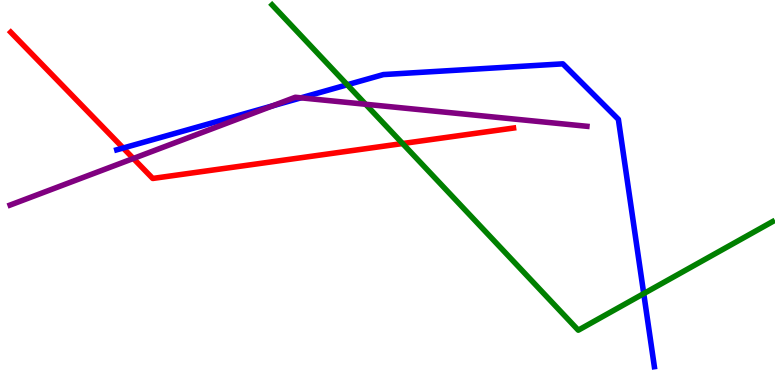[{'lines': ['blue', 'red'], 'intersections': [{'x': 1.59, 'y': 6.16}]}, {'lines': ['green', 'red'], 'intersections': [{'x': 5.19, 'y': 6.27}]}, {'lines': ['purple', 'red'], 'intersections': [{'x': 1.72, 'y': 5.88}]}, {'lines': ['blue', 'green'], 'intersections': [{'x': 4.48, 'y': 7.8}, {'x': 8.31, 'y': 2.37}]}, {'lines': ['blue', 'purple'], 'intersections': [{'x': 3.52, 'y': 7.25}, {'x': 3.88, 'y': 7.46}]}, {'lines': ['green', 'purple'], 'intersections': [{'x': 4.72, 'y': 7.29}]}]